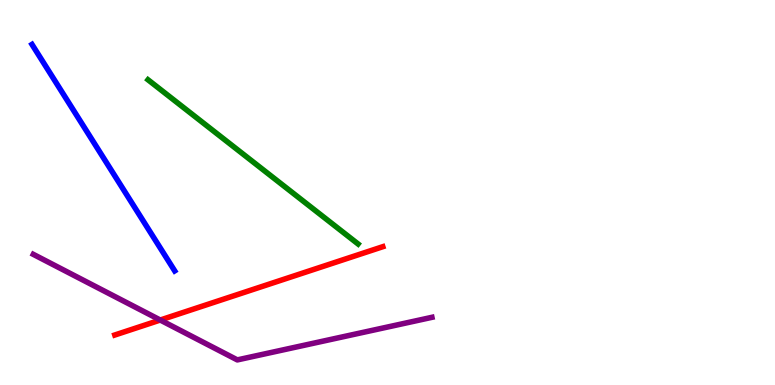[{'lines': ['blue', 'red'], 'intersections': []}, {'lines': ['green', 'red'], 'intersections': []}, {'lines': ['purple', 'red'], 'intersections': [{'x': 2.07, 'y': 1.69}]}, {'lines': ['blue', 'green'], 'intersections': []}, {'lines': ['blue', 'purple'], 'intersections': []}, {'lines': ['green', 'purple'], 'intersections': []}]